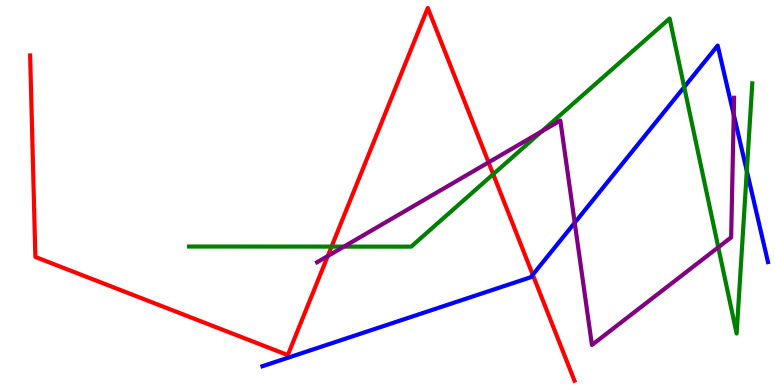[{'lines': ['blue', 'red'], 'intersections': [{'x': 6.87, 'y': 2.86}]}, {'lines': ['green', 'red'], 'intersections': [{'x': 4.28, 'y': 3.59}, {'x': 6.36, 'y': 5.47}]}, {'lines': ['purple', 'red'], 'intersections': [{'x': 4.23, 'y': 3.35}, {'x': 6.3, 'y': 5.78}]}, {'lines': ['blue', 'green'], 'intersections': [{'x': 8.83, 'y': 7.74}, {'x': 9.64, 'y': 5.56}]}, {'lines': ['blue', 'purple'], 'intersections': [{'x': 7.42, 'y': 4.21}, {'x': 9.47, 'y': 7.02}]}, {'lines': ['green', 'purple'], 'intersections': [{'x': 4.44, 'y': 3.59}, {'x': 6.99, 'y': 6.59}, {'x': 9.27, 'y': 3.58}]}]